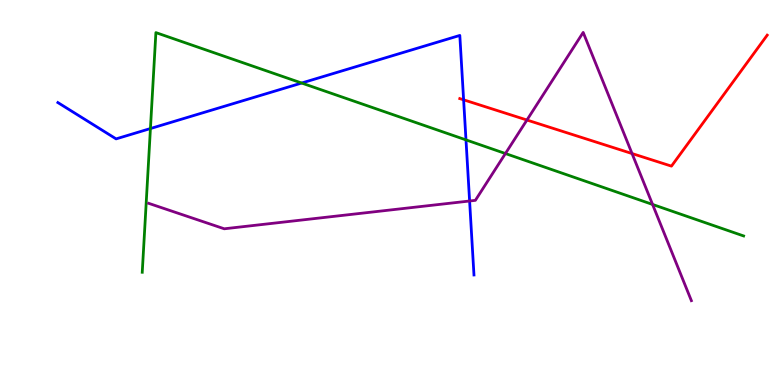[{'lines': ['blue', 'red'], 'intersections': [{'x': 5.98, 'y': 7.41}]}, {'lines': ['green', 'red'], 'intersections': []}, {'lines': ['purple', 'red'], 'intersections': [{'x': 6.8, 'y': 6.88}, {'x': 8.16, 'y': 6.01}]}, {'lines': ['blue', 'green'], 'intersections': [{'x': 1.94, 'y': 6.66}, {'x': 3.89, 'y': 7.84}, {'x': 6.01, 'y': 6.37}]}, {'lines': ['blue', 'purple'], 'intersections': [{'x': 6.06, 'y': 4.78}]}, {'lines': ['green', 'purple'], 'intersections': [{'x': 6.52, 'y': 6.01}, {'x': 8.42, 'y': 4.69}]}]